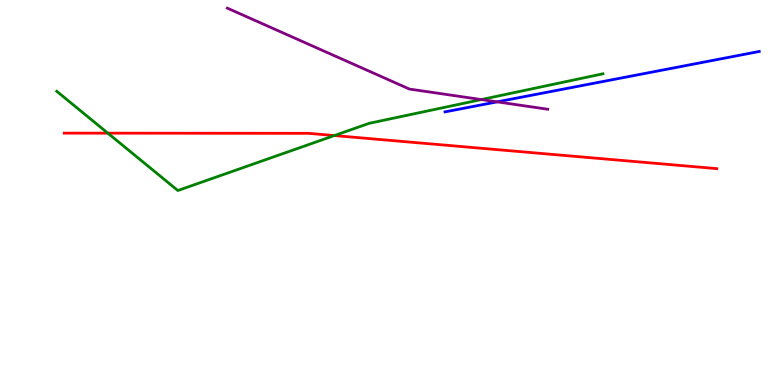[{'lines': ['blue', 'red'], 'intersections': []}, {'lines': ['green', 'red'], 'intersections': [{'x': 1.39, 'y': 6.54}, {'x': 4.31, 'y': 6.48}]}, {'lines': ['purple', 'red'], 'intersections': []}, {'lines': ['blue', 'green'], 'intersections': []}, {'lines': ['blue', 'purple'], 'intersections': [{'x': 6.41, 'y': 7.35}]}, {'lines': ['green', 'purple'], 'intersections': [{'x': 6.21, 'y': 7.41}]}]